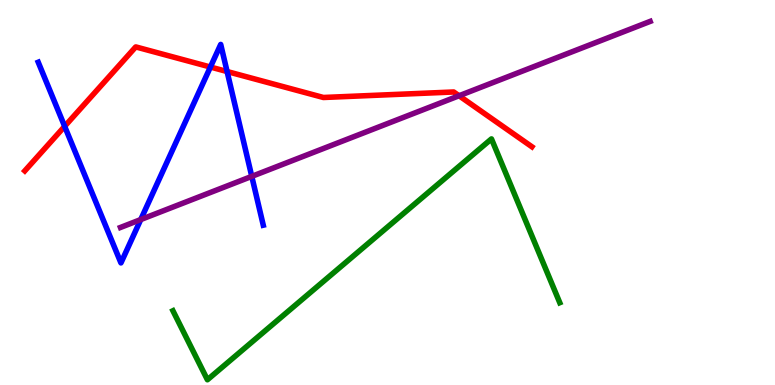[{'lines': ['blue', 'red'], 'intersections': [{'x': 0.834, 'y': 6.72}, {'x': 2.71, 'y': 8.26}, {'x': 2.93, 'y': 8.14}]}, {'lines': ['green', 'red'], 'intersections': []}, {'lines': ['purple', 'red'], 'intersections': [{'x': 5.92, 'y': 7.51}]}, {'lines': ['blue', 'green'], 'intersections': []}, {'lines': ['blue', 'purple'], 'intersections': [{'x': 1.82, 'y': 4.3}, {'x': 3.25, 'y': 5.42}]}, {'lines': ['green', 'purple'], 'intersections': []}]